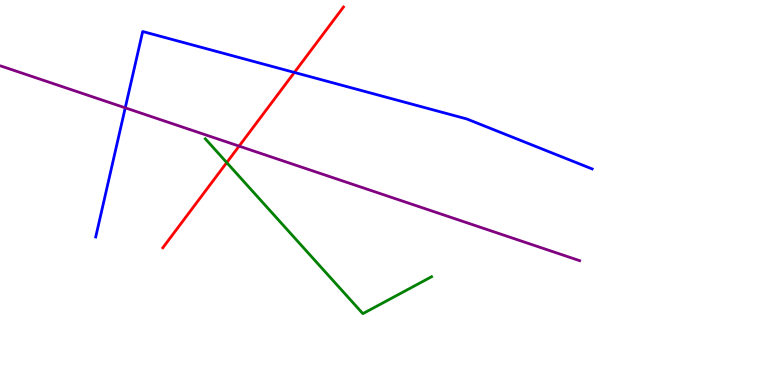[{'lines': ['blue', 'red'], 'intersections': [{'x': 3.8, 'y': 8.12}]}, {'lines': ['green', 'red'], 'intersections': [{'x': 2.93, 'y': 5.78}]}, {'lines': ['purple', 'red'], 'intersections': [{'x': 3.09, 'y': 6.2}]}, {'lines': ['blue', 'green'], 'intersections': []}, {'lines': ['blue', 'purple'], 'intersections': [{'x': 1.62, 'y': 7.2}]}, {'lines': ['green', 'purple'], 'intersections': []}]